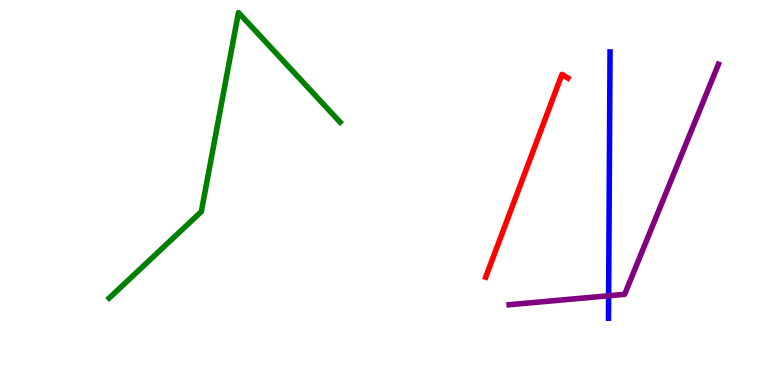[{'lines': ['blue', 'red'], 'intersections': []}, {'lines': ['green', 'red'], 'intersections': []}, {'lines': ['purple', 'red'], 'intersections': []}, {'lines': ['blue', 'green'], 'intersections': []}, {'lines': ['blue', 'purple'], 'intersections': [{'x': 7.85, 'y': 2.32}]}, {'lines': ['green', 'purple'], 'intersections': []}]